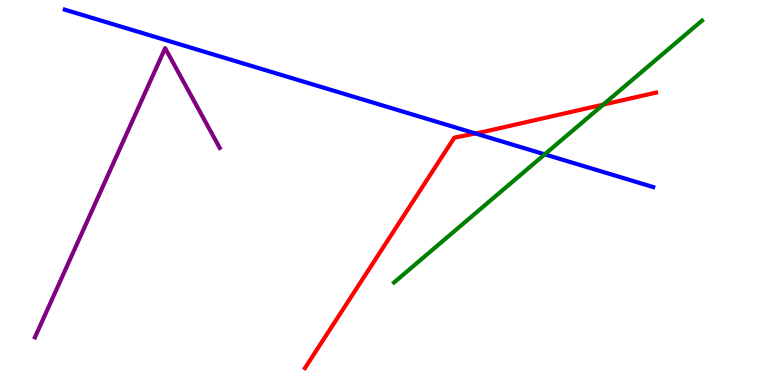[{'lines': ['blue', 'red'], 'intersections': [{'x': 6.13, 'y': 6.53}]}, {'lines': ['green', 'red'], 'intersections': [{'x': 7.78, 'y': 7.28}]}, {'lines': ['purple', 'red'], 'intersections': []}, {'lines': ['blue', 'green'], 'intersections': [{'x': 7.03, 'y': 5.99}]}, {'lines': ['blue', 'purple'], 'intersections': []}, {'lines': ['green', 'purple'], 'intersections': []}]